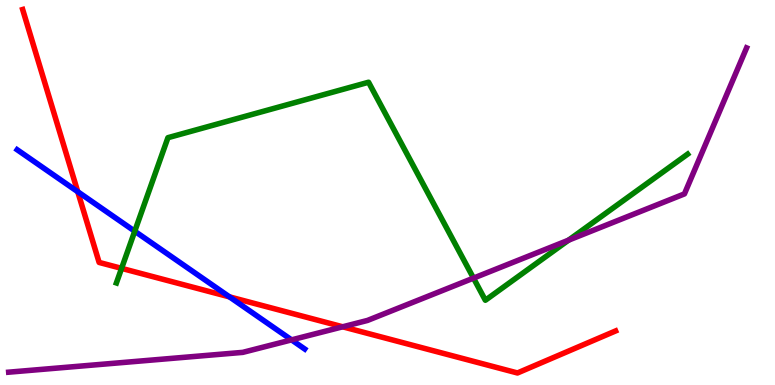[{'lines': ['blue', 'red'], 'intersections': [{'x': 1.0, 'y': 5.02}, {'x': 2.96, 'y': 2.29}]}, {'lines': ['green', 'red'], 'intersections': [{'x': 1.57, 'y': 3.03}]}, {'lines': ['purple', 'red'], 'intersections': [{'x': 4.42, 'y': 1.51}]}, {'lines': ['blue', 'green'], 'intersections': [{'x': 1.74, 'y': 3.99}]}, {'lines': ['blue', 'purple'], 'intersections': [{'x': 3.76, 'y': 1.17}]}, {'lines': ['green', 'purple'], 'intersections': [{'x': 6.11, 'y': 2.78}, {'x': 7.34, 'y': 3.76}]}]